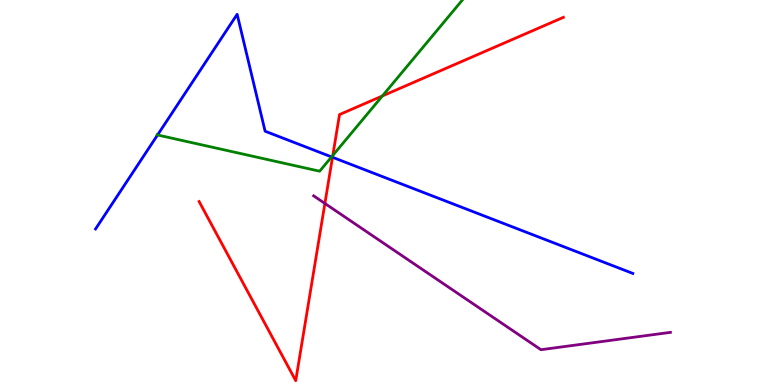[{'lines': ['blue', 'red'], 'intersections': [{'x': 4.29, 'y': 5.91}]}, {'lines': ['green', 'red'], 'intersections': [{'x': 4.29, 'y': 5.96}, {'x': 4.93, 'y': 7.51}]}, {'lines': ['purple', 'red'], 'intersections': [{'x': 4.19, 'y': 4.72}]}, {'lines': ['blue', 'green'], 'intersections': [{'x': 2.03, 'y': 6.49}, {'x': 4.28, 'y': 5.92}]}, {'lines': ['blue', 'purple'], 'intersections': []}, {'lines': ['green', 'purple'], 'intersections': []}]